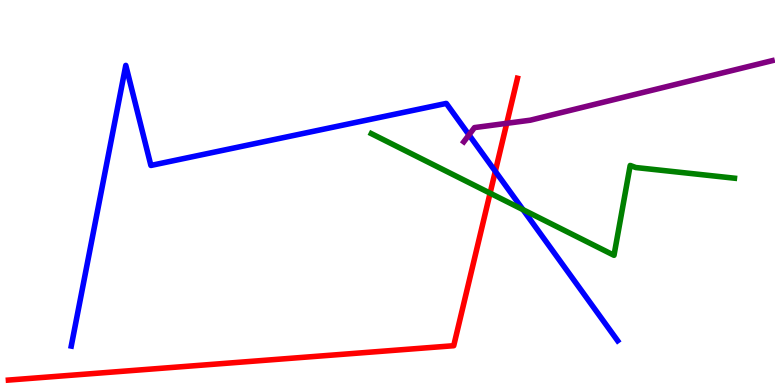[{'lines': ['blue', 'red'], 'intersections': [{'x': 6.39, 'y': 5.55}]}, {'lines': ['green', 'red'], 'intersections': [{'x': 6.32, 'y': 4.98}]}, {'lines': ['purple', 'red'], 'intersections': [{'x': 6.54, 'y': 6.8}]}, {'lines': ['blue', 'green'], 'intersections': [{'x': 6.75, 'y': 4.55}]}, {'lines': ['blue', 'purple'], 'intersections': [{'x': 6.05, 'y': 6.5}]}, {'lines': ['green', 'purple'], 'intersections': []}]